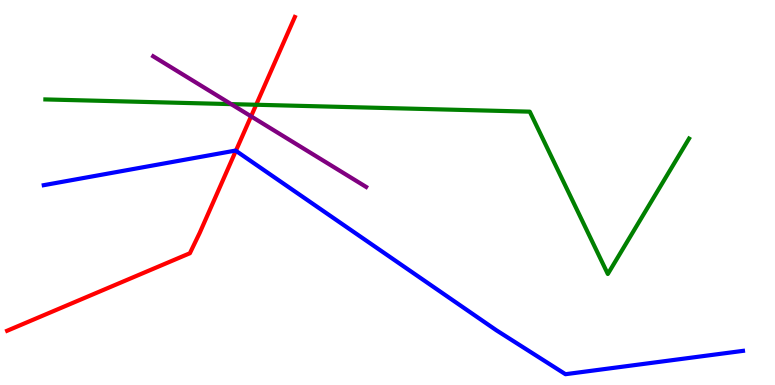[{'lines': ['blue', 'red'], 'intersections': [{'x': 3.04, 'y': 6.08}]}, {'lines': ['green', 'red'], 'intersections': [{'x': 3.31, 'y': 7.28}]}, {'lines': ['purple', 'red'], 'intersections': [{'x': 3.24, 'y': 6.98}]}, {'lines': ['blue', 'green'], 'intersections': []}, {'lines': ['blue', 'purple'], 'intersections': []}, {'lines': ['green', 'purple'], 'intersections': [{'x': 2.98, 'y': 7.3}]}]